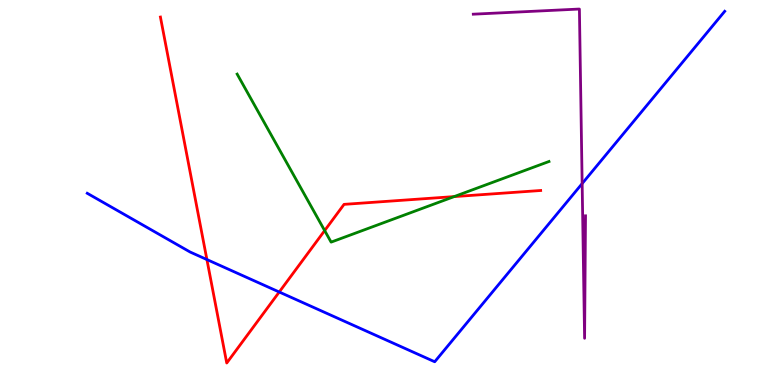[{'lines': ['blue', 'red'], 'intersections': [{'x': 2.67, 'y': 3.26}, {'x': 3.6, 'y': 2.42}]}, {'lines': ['green', 'red'], 'intersections': [{'x': 4.19, 'y': 4.01}, {'x': 5.86, 'y': 4.89}]}, {'lines': ['purple', 'red'], 'intersections': []}, {'lines': ['blue', 'green'], 'intersections': []}, {'lines': ['blue', 'purple'], 'intersections': [{'x': 7.51, 'y': 5.23}]}, {'lines': ['green', 'purple'], 'intersections': []}]